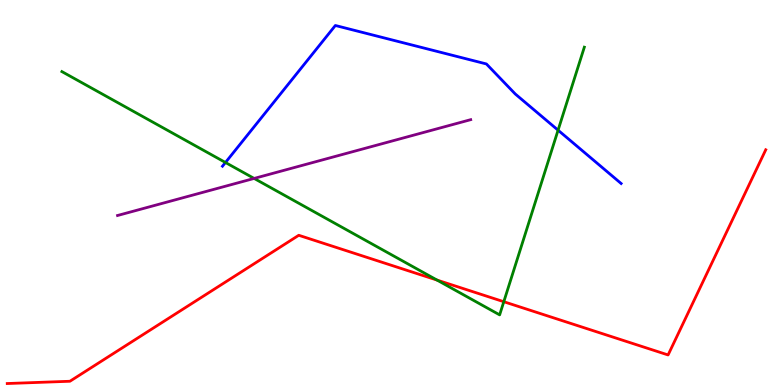[{'lines': ['blue', 'red'], 'intersections': []}, {'lines': ['green', 'red'], 'intersections': [{'x': 5.64, 'y': 2.72}, {'x': 6.5, 'y': 2.16}]}, {'lines': ['purple', 'red'], 'intersections': []}, {'lines': ['blue', 'green'], 'intersections': [{'x': 2.91, 'y': 5.78}, {'x': 7.2, 'y': 6.62}]}, {'lines': ['blue', 'purple'], 'intersections': []}, {'lines': ['green', 'purple'], 'intersections': [{'x': 3.28, 'y': 5.37}]}]